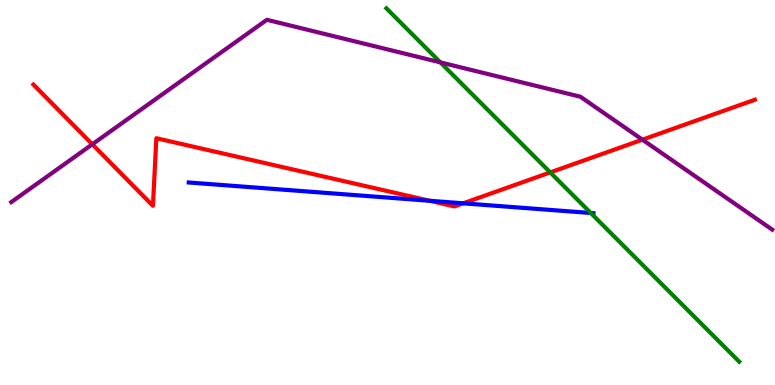[{'lines': ['blue', 'red'], 'intersections': [{'x': 5.54, 'y': 4.79}, {'x': 5.98, 'y': 4.72}]}, {'lines': ['green', 'red'], 'intersections': [{'x': 7.1, 'y': 5.52}]}, {'lines': ['purple', 'red'], 'intersections': [{'x': 1.19, 'y': 6.25}, {'x': 8.29, 'y': 6.37}]}, {'lines': ['blue', 'green'], 'intersections': [{'x': 7.62, 'y': 4.47}]}, {'lines': ['blue', 'purple'], 'intersections': []}, {'lines': ['green', 'purple'], 'intersections': [{'x': 5.68, 'y': 8.38}]}]